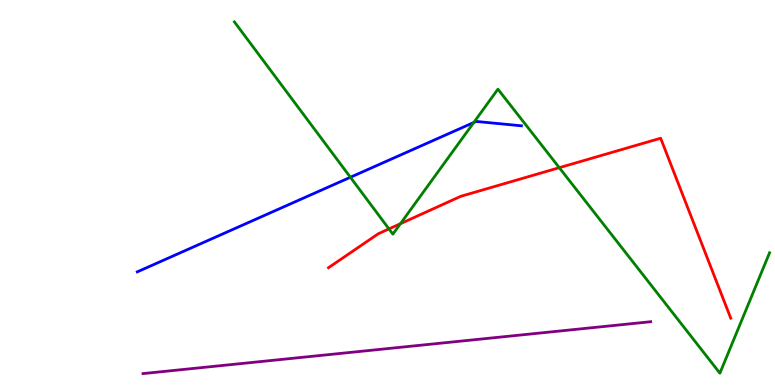[{'lines': ['blue', 'red'], 'intersections': []}, {'lines': ['green', 'red'], 'intersections': [{'x': 5.02, 'y': 4.05}, {'x': 5.17, 'y': 4.19}, {'x': 7.22, 'y': 5.64}]}, {'lines': ['purple', 'red'], 'intersections': []}, {'lines': ['blue', 'green'], 'intersections': [{'x': 4.52, 'y': 5.4}, {'x': 6.11, 'y': 6.82}]}, {'lines': ['blue', 'purple'], 'intersections': []}, {'lines': ['green', 'purple'], 'intersections': []}]